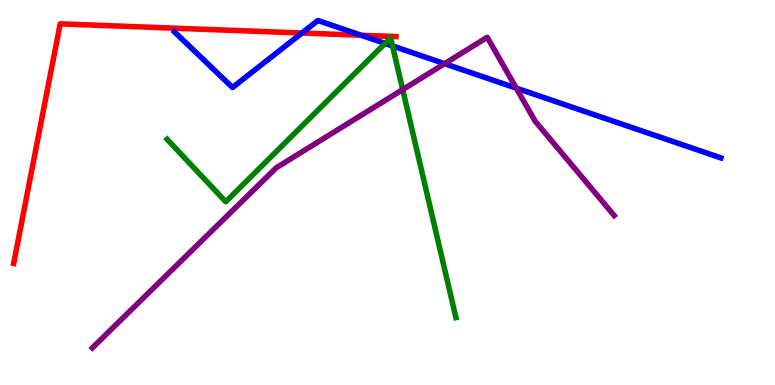[{'lines': ['blue', 'red'], 'intersections': [{'x': 3.9, 'y': 9.14}, {'x': 4.66, 'y': 9.08}]}, {'lines': ['green', 'red'], 'intersections': []}, {'lines': ['purple', 'red'], 'intersections': []}, {'lines': ['blue', 'green'], 'intersections': [{'x': 4.97, 'y': 8.87}, {'x': 5.06, 'y': 8.81}]}, {'lines': ['blue', 'purple'], 'intersections': [{'x': 5.74, 'y': 8.35}, {'x': 6.66, 'y': 7.71}]}, {'lines': ['green', 'purple'], 'intersections': [{'x': 5.2, 'y': 7.67}]}]